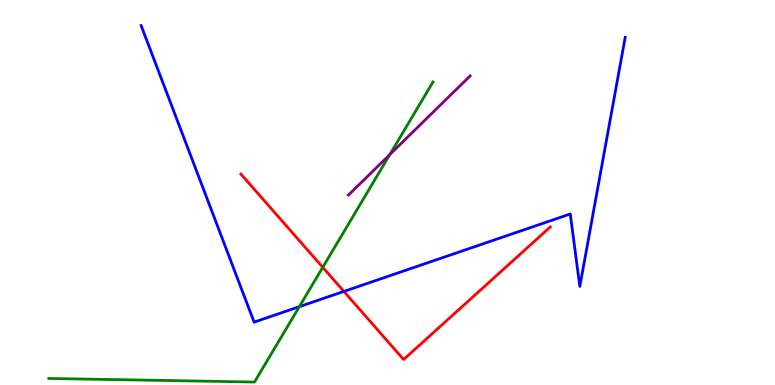[{'lines': ['blue', 'red'], 'intersections': [{'x': 4.44, 'y': 2.43}]}, {'lines': ['green', 'red'], 'intersections': [{'x': 4.16, 'y': 3.06}]}, {'lines': ['purple', 'red'], 'intersections': []}, {'lines': ['blue', 'green'], 'intersections': [{'x': 3.86, 'y': 2.03}]}, {'lines': ['blue', 'purple'], 'intersections': []}, {'lines': ['green', 'purple'], 'intersections': [{'x': 5.03, 'y': 5.99}]}]